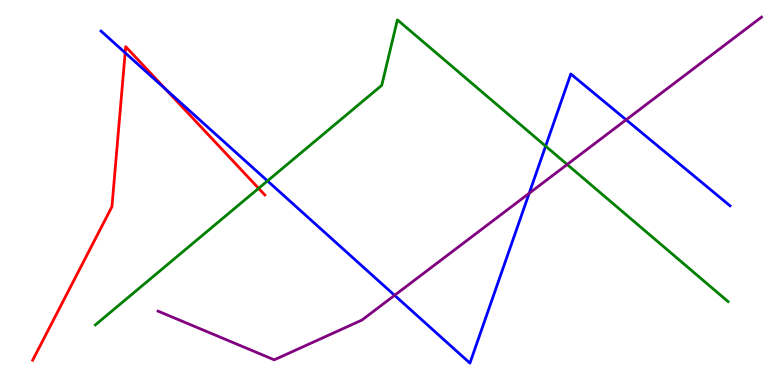[{'lines': ['blue', 'red'], 'intersections': [{'x': 1.61, 'y': 8.63}, {'x': 2.14, 'y': 7.68}]}, {'lines': ['green', 'red'], 'intersections': [{'x': 3.34, 'y': 5.11}]}, {'lines': ['purple', 'red'], 'intersections': []}, {'lines': ['blue', 'green'], 'intersections': [{'x': 3.45, 'y': 5.3}, {'x': 7.04, 'y': 6.2}]}, {'lines': ['blue', 'purple'], 'intersections': [{'x': 5.09, 'y': 2.33}, {'x': 6.83, 'y': 4.98}, {'x': 8.08, 'y': 6.89}]}, {'lines': ['green', 'purple'], 'intersections': [{'x': 7.32, 'y': 5.73}]}]